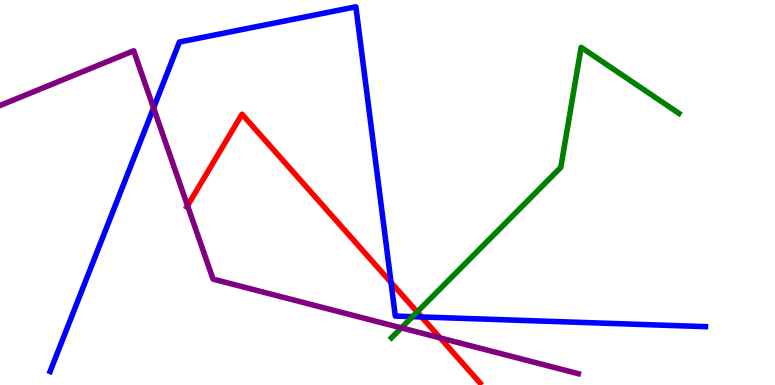[{'lines': ['blue', 'red'], 'intersections': [{'x': 5.05, 'y': 2.66}, {'x': 5.44, 'y': 1.77}]}, {'lines': ['green', 'red'], 'intersections': [{'x': 5.38, 'y': 1.9}]}, {'lines': ['purple', 'red'], 'intersections': [{'x': 2.42, 'y': 4.66}, {'x': 5.68, 'y': 1.22}]}, {'lines': ['blue', 'green'], 'intersections': [{'x': 5.32, 'y': 1.78}]}, {'lines': ['blue', 'purple'], 'intersections': [{'x': 1.98, 'y': 7.2}]}, {'lines': ['green', 'purple'], 'intersections': [{'x': 5.18, 'y': 1.48}]}]